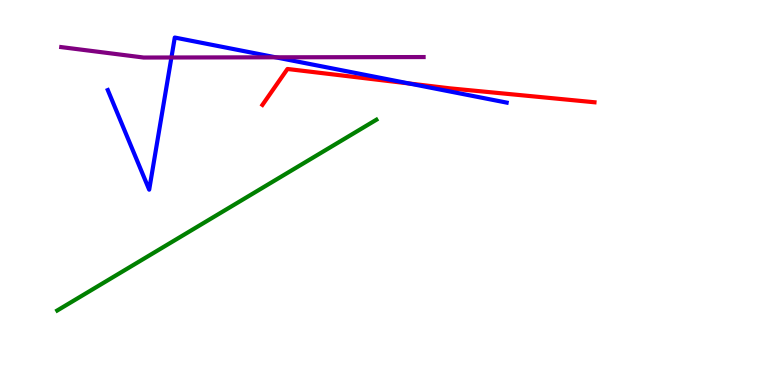[{'lines': ['blue', 'red'], 'intersections': [{'x': 5.28, 'y': 7.83}]}, {'lines': ['green', 'red'], 'intersections': []}, {'lines': ['purple', 'red'], 'intersections': []}, {'lines': ['blue', 'green'], 'intersections': []}, {'lines': ['blue', 'purple'], 'intersections': [{'x': 2.21, 'y': 8.51}, {'x': 3.56, 'y': 8.51}]}, {'lines': ['green', 'purple'], 'intersections': []}]